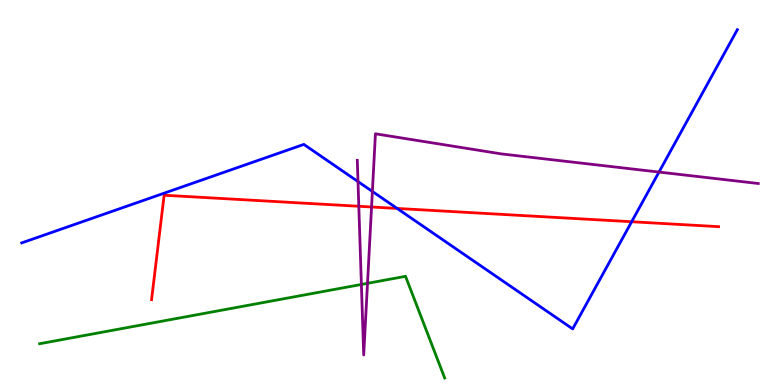[{'lines': ['blue', 'red'], 'intersections': [{'x': 5.12, 'y': 4.59}, {'x': 8.15, 'y': 4.24}]}, {'lines': ['green', 'red'], 'intersections': []}, {'lines': ['purple', 'red'], 'intersections': [{'x': 4.63, 'y': 4.64}, {'x': 4.79, 'y': 4.62}]}, {'lines': ['blue', 'green'], 'intersections': []}, {'lines': ['blue', 'purple'], 'intersections': [{'x': 4.62, 'y': 5.28}, {'x': 4.8, 'y': 5.03}, {'x': 8.5, 'y': 5.53}]}, {'lines': ['green', 'purple'], 'intersections': [{'x': 4.66, 'y': 2.61}, {'x': 4.74, 'y': 2.64}]}]